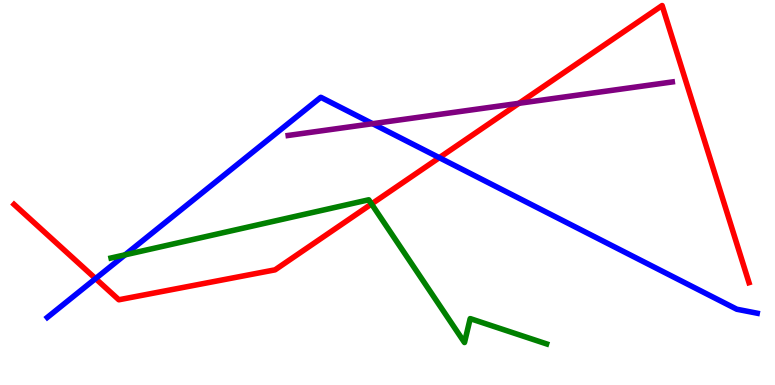[{'lines': ['blue', 'red'], 'intersections': [{'x': 1.23, 'y': 2.76}, {'x': 5.67, 'y': 5.9}]}, {'lines': ['green', 'red'], 'intersections': [{'x': 4.79, 'y': 4.7}]}, {'lines': ['purple', 'red'], 'intersections': [{'x': 6.7, 'y': 7.32}]}, {'lines': ['blue', 'green'], 'intersections': [{'x': 1.61, 'y': 3.38}]}, {'lines': ['blue', 'purple'], 'intersections': [{'x': 4.81, 'y': 6.79}]}, {'lines': ['green', 'purple'], 'intersections': []}]